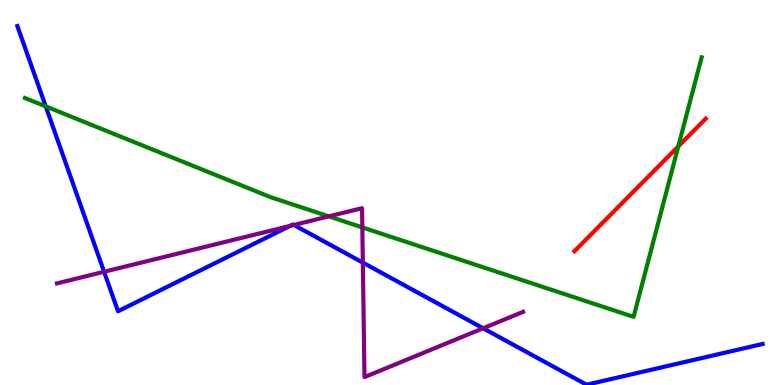[{'lines': ['blue', 'red'], 'intersections': []}, {'lines': ['green', 'red'], 'intersections': [{'x': 8.75, 'y': 6.2}]}, {'lines': ['purple', 'red'], 'intersections': []}, {'lines': ['blue', 'green'], 'intersections': [{'x': 0.59, 'y': 7.24}]}, {'lines': ['blue', 'purple'], 'intersections': [{'x': 1.34, 'y': 2.94}, {'x': 3.74, 'y': 4.13}, {'x': 3.79, 'y': 4.16}, {'x': 4.68, 'y': 3.18}, {'x': 6.23, 'y': 1.47}]}, {'lines': ['green', 'purple'], 'intersections': [{'x': 4.24, 'y': 4.38}, {'x': 4.68, 'y': 4.09}]}]